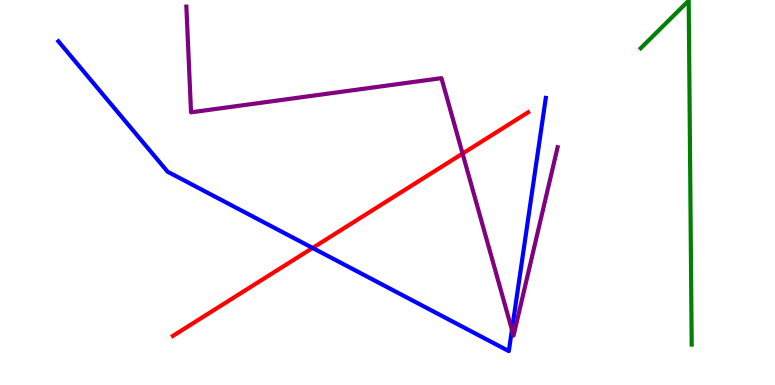[{'lines': ['blue', 'red'], 'intersections': [{'x': 4.03, 'y': 3.56}]}, {'lines': ['green', 'red'], 'intersections': []}, {'lines': ['purple', 'red'], 'intersections': [{'x': 5.97, 'y': 6.01}]}, {'lines': ['blue', 'green'], 'intersections': []}, {'lines': ['blue', 'purple'], 'intersections': [{'x': 6.61, 'y': 1.43}]}, {'lines': ['green', 'purple'], 'intersections': []}]